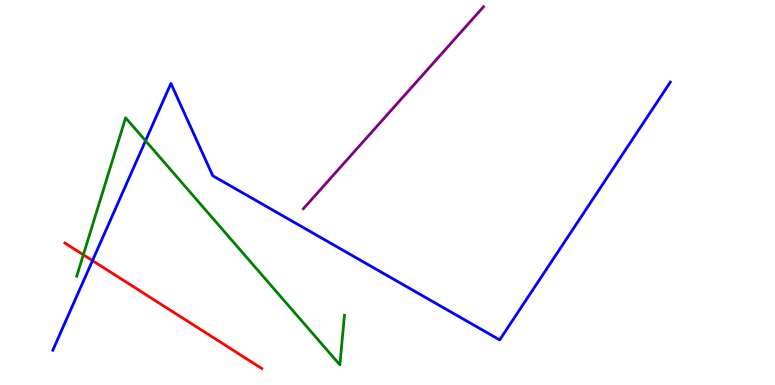[{'lines': ['blue', 'red'], 'intersections': [{'x': 1.19, 'y': 3.23}]}, {'lines': ['green', 'red'], 'intersections': [{'x': 1.08, 'y': 3.38}]}, {'lines': ['purple', 'red'], 'intersections': []}, {'lines': ['blue', 'green'], 'intersections': [{'x': 1.88, 'y': 6.34}]}, {'lines': ['blue', 'purple'], 'intersections': []}, {'lines': ['green', 'purple'], 'intersections': []}]